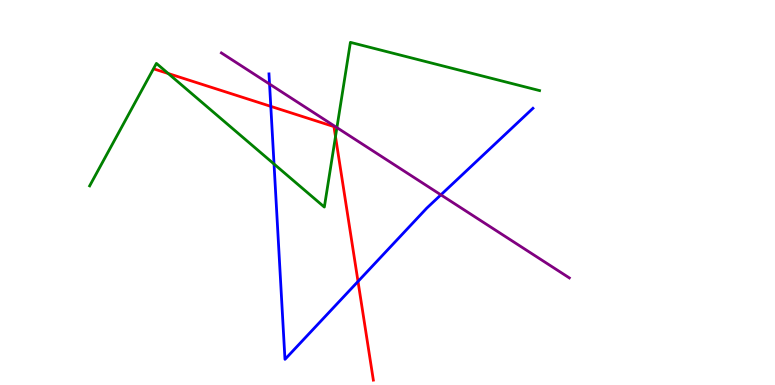[{'lines': ['blue', 'red'], 'intersections': [{'x': 3.49, 'y': 7.24}, {'x': 4.62, 'y': 2.69}]}, {'lines': ['green', 'red'], 'intersections': [{'x': 2.17, 'y': 8.09}, {'x': 4.33, 'y': 6.45}]}, {'lines': ['purple', 'red'], 'intersections': []}, {'lines': ['blue', 'green'], 'intersections': [{'x': 3.54, 'y': 5.74}]}, {'lines': ['blue', 'purple'], 'intersections': [{'x': 3.48, 'y': 7.82}, {'x': 5.69, 'y': 4.94}]}, {'lines': ['green', 'purple'], 'intersections': [{'x': 4.35, 'y': 6.69}]}]